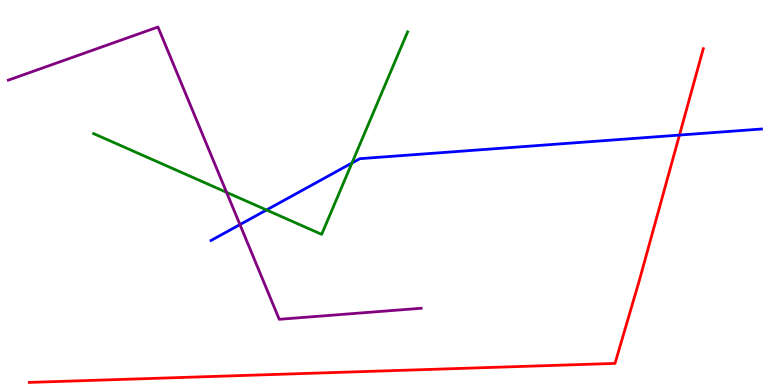[{'lines': ['blue', 'red'], 'intersections': [{'x': 8.77, 'y': 6.49}]}, {'lines': ['green', 'red'], 'intersections': []}, {'lines': ['purple', 'red'], 'intersections': []}, {'lines': ['blue', 'green'], 'intersections': [{'x': 3.44, 'y': 4.55}, {'x': 4.54, 'y': 5.77}]}, {'lines': ['blue', 'purple'], 'intersections': [{'x': 3.1, 'y': 4.17}]}, {'lines': ['green', 'purple'], 'intersections': [{'x': 2.92, 'y': 5.0}]}]